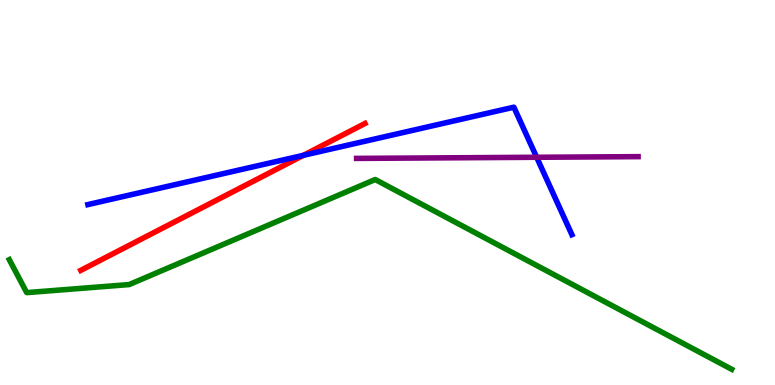[{'lines': ['blue', 'red'], 'intersections': [{'x': 3.91, 'y': 5.97}]}, {'lines': ['green', 'red'], 'intersections': []}, {'lines': ['purple', 'red'], 'intersections': []}, {'lines': ['blue', 'green'], 'intersections': []}, {'lines': ['blue', 'purple'], 'intersections': [{'x': 6.92, 'y': 5.91}]}, {'lines': ['green', 'purple'], 'intersections': []}]